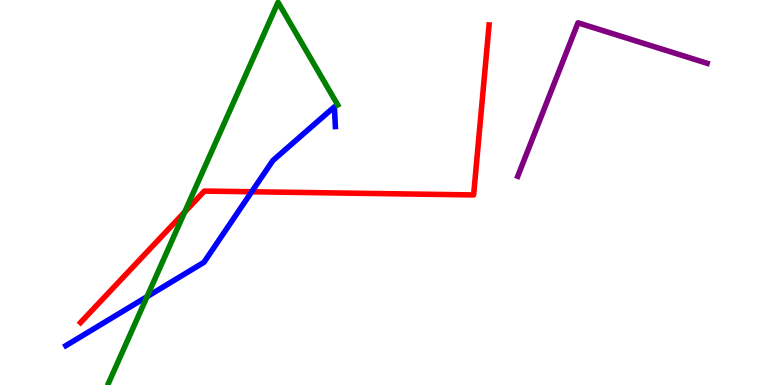[{'lines': ['blue', 'red'], 'intersections': [{'x': 3.25, 'y': 5.02}]}, {'lines': ['green', 'red'], 'intersections': [{'x': 2.38, 'y': 4.49}]}, {'lines': ['purple', 'red'], 'intersections': []}, {'lines': ['blue', 'green'], 'intersections': [{'x': 1.9, 'y': 2.29}]}, {'lines': ['blue', 'purple'], 'intersections': []}, {'lines': ['green', 'purple'], 'intersections': []}]